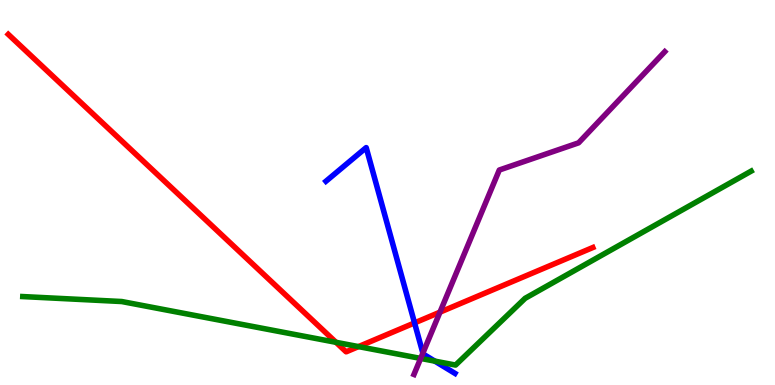[{'lines': ['blue', 'red'], 'intersections': [{'x': 5.35, 'y': 1.61}]}, {'lines': ['green', 'red'], 'intersections': [{'x': 4.34, 'y': 1.11}, {'x': 4.63, 'y': 0.997}]}, {'lines': ['purple', 'red'], 'intersections': [{'x': 5.68, 'y': 1.89}]}, {'lines': ['blue', 'green'], 'intersections': [{'x': 5.61, 'y': 0.62}]}, {'lines': ['blue', 'purple'], 'intersections': [{'x': 5.46, 'y': 0.828}]}, {'lines': ['green', 'purple'], 'intersections': [{'x': 5.43, 'y': 0.69}]}]